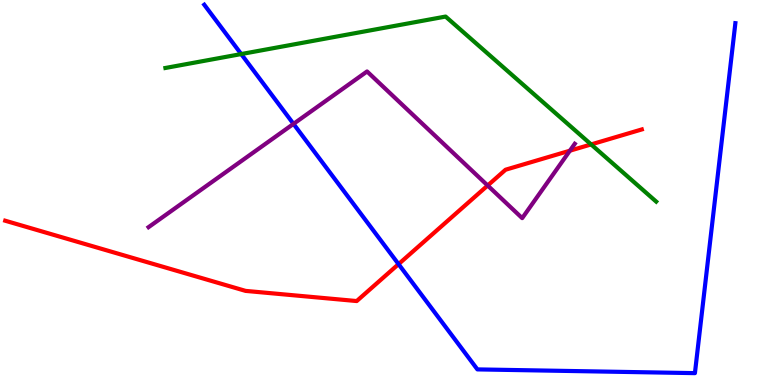[{'lines': ['blue', 'red'], 'intersections': [{'x': 5.14, 'y': 3.14}]}, {'lines': ['green', 'red'], 'intersections': [{'x': 7.63, 'y': 6.25}]}, {'lines': ['purple', 'red'], 'intersections': [{'x': 6.29, 'y': 5.18}, {'x': 7.35, 'y': 6.09}]}, {'lines': ['blue', 'green'], 'intersections': [{'x': 3.11, 'y': 8.6}]}, {'lines': ['blue', 'purple'], 'intersections': [{'x': 3.79, 'y': 6.78}]}, {'lines': ['green', 'purple'], 'intersections': []}]